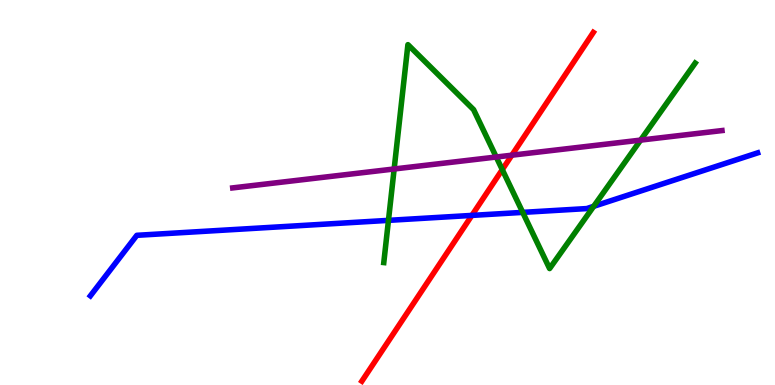[{'lines': ['blue', 'red'], 'intersections': [{'x': 6.09, 'y': 4.41}]}, {'lines': ['green', 'red'], 'intersections': [{'x': 6.48, 'y': 5.59}]}, {'lines': ['purple', 'red'], 'intersections': [{'x': 6.6, 'y': 5.97}]}, {'lines': ['blue', 'green'], 'intersections': [{'x': 5.01, 'y': 4.28}, {'x': 6.74, 'y': 4.48}, {'x': 7.66, 'y': 4.64}]}, {'lines': ['blue', 'purple'], 'intersections': []}, {'lines': ['green', 'purple'], 'intersections': [{'x': 5.09, 'y': 5.61}, {'x': 6.4, 'y': 5.92}, {'x': 8.27, 'y': 6.36}]}]